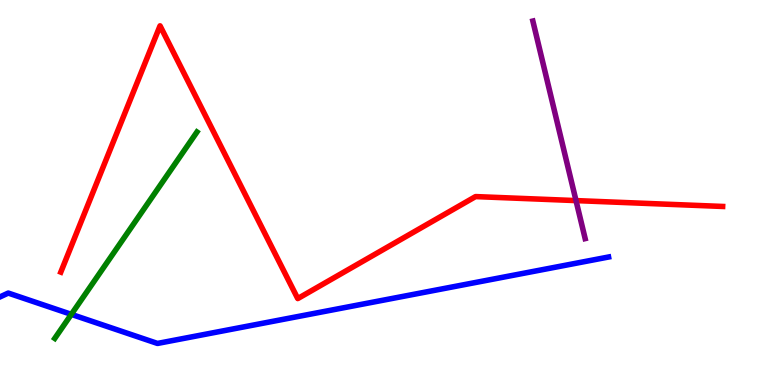[{'lines': ['blue', 'red'], 'intersections': []}, {'lines': ['green', 'red'], 'intersections': []}, {'lines': ['purple', 'red'], 'intersections': [{'x': 7.43, 'y': 4.79}]}, {'lines': ['blue', 'green'], 'intersections': [{'x': 0.92, 'y': 1.83}]}, {'lines': ['blue', 'purple'], 'intersections': []}, {'lines': ['green', 'purple'], 'intersections': []}]